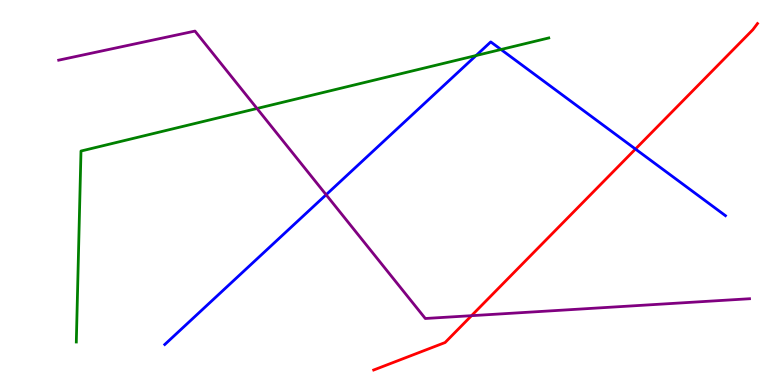[{'lines': ['blue', 'red'], 'intersections': [{'x': 8.2, 'y': 6.13}]}, {'lines': ['green', 'red'], 'intersections': []}, {'lines': ['purple', 'red'], 'intersections': [{'x': 6.08, 'y': 1.8}]}, {'lines': ['blue', 'green'], 'intersections': [{'x': 6.14, 'y': 8.56}, {'x': 6.46, 'y': 8.71}]}, {'lines': ['blue', 'purple'], 'intersections': [{'x': 4.21, 'y': 4.94}]}, {'lines': ['green', 'purple'], 'intersections': [{'x': 3.32, 'y': 7.18}]}]